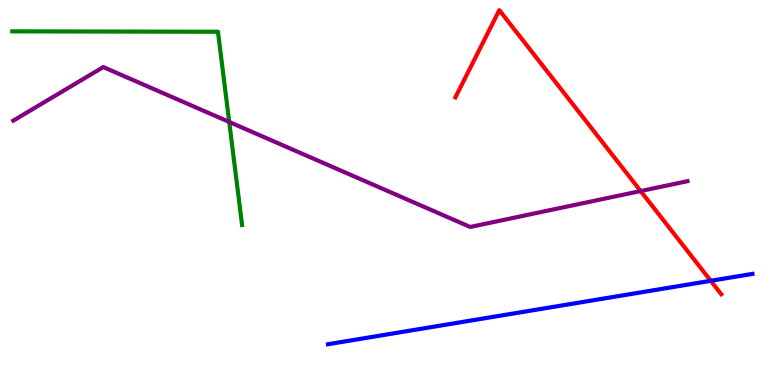[{'lines': ['blue', 'red'], 'intersections': [{'x': 9.17, 'y': 2.71}]}, {'lines': ['green', 'red'], 'intersections': []}, {'lines': ['purple', 'red'], 'intersections': [{'x': 8.27, 'y': 5.04}]}, {'lines': ['blue', 'green'], 'intersections': []}, {'lines': ['blue', 'purple'], 'intersections': []}, {'lines': ['green', 'purple'], 'intersections': [{'x': 2.96, 'y': 6.83}]}]